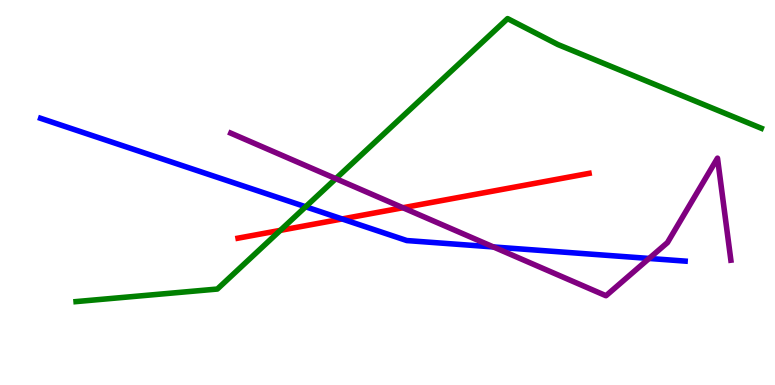[{'lines': ['blue', 'red'], 'intersections': [{'x': 4.41, 'y': 4.31}]}, {'lines': ['green', 'red'], 'intersections': [{'x': 3.62, 'y': 4.02}]}, {'lines': ['purple', 'red'], 'intersections': [{'x': 5.2, 'y': 4.6}]}, {'lines': ['blue', 'green'], 'intersections': [{'x': 3.94, 'y': 4.63}]}, {'lines': ['blue', 'purple'], 'intersections': [{'x': 6.37, 'y': 3.59}, {'x': 8.38, 'y': 3.29}]}, {'lines': ['green', 'purple'], 'intersections': [{'x': 4.33, 'y': 5.36}]}]